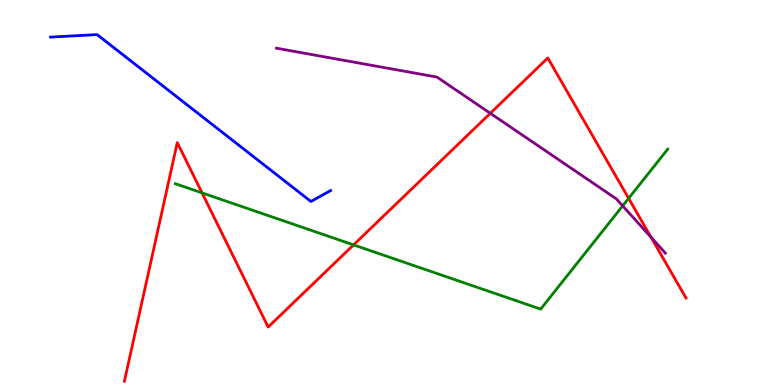[{'lines': ['blue', 'red'], 'intersections': []}, {'lines': ['green', 'red'], 'intersections': [{'x': 2.61, 'y': 4.99}, {'x': 4.56, 'y': 3.64}, {'x': 8.11, 'y': 4.85}]}, {'lines': ['purple', 'red'], 'intersections': [{'x': 6.33, 'y': 7.06}, {'x': 8.4, 'y': 3.84}]}, {'lines': ['blue', 'green'], 'intersections': []}, {'lines': ['blue', 'purple'], 'intersections': []}, {'lines': ['green', 'purple'], 'intersections': [{'x': 8.03, 'y': 4.65}]}]